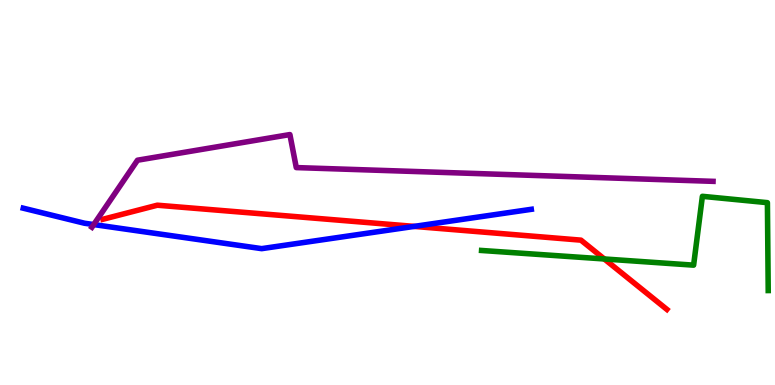[{'lines': ['blue', 'red'], 'intersections': [{'x': 5.34, 'y': 4.12}]}, {'lines': ['green', 'red'], 'intersections': [{'x': 7.8, 'y': 3.27}]}, {'lines': ['purple', 'red'], 'intersections': []}, {'lines': ['blue', 'green'], 'intersections': []}, {'lines': ['blue', 'purple'], 'intersections': [{'x': 1.21, 'y': 4.17}]}, {'lines': ['green', 'purple'], 'intersections': []}]